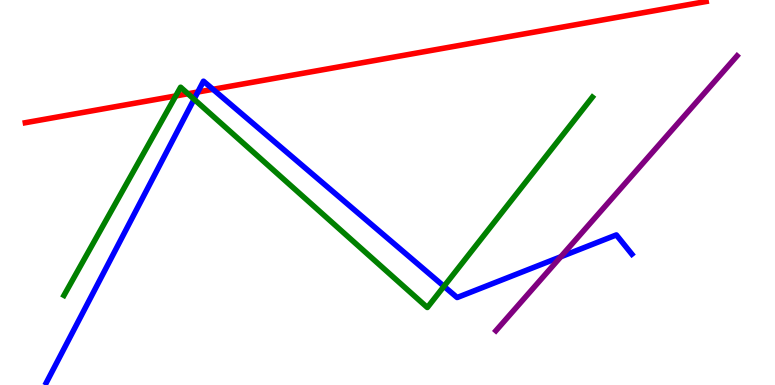[{'lines': ['blue', 'red'], 'intersections': [{'x': 2.55, 'y': 7.61}, {'x': 2.75, 'y': 7.68}]}, {'lines': ['green', 'red'], 'intersections': [{'x': 2.27, 'y': 7.51}, {'x': 2.43, 'y': 7.56}]}, {'lines': ['purple', 'red'], 'intersections': []}, {'lines': ['blue', 'green'], 'intersections': [{'x': 2.5, 'y': 7.42}, {'x': 5.73, 'y': 2.56}]}, {'lines': ['blue', 'purple'], 'intersections': [{'x': 7.24, 'y': 3.33}]}, {'lines': ['green', 'purple'], 'intersections': []}]